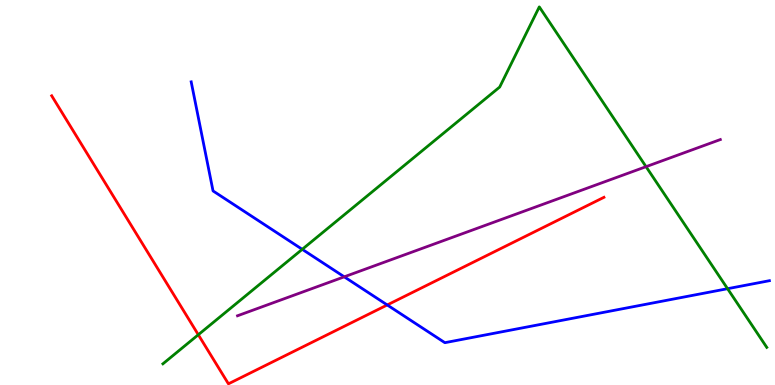[{'lines': ['blue', 'red'], 'intersections': [{'x': 5.0, 'y': 2.08}]}, {'lines': ['green', 'red'], 'intersections': [{'x': 2.56, 'y': 1.31}]}, {'lines': ['purple', 'red'], 'intersections': []}, {'lines': ['blue', 'green'], 'intersections': [{'x': 3.9, 'y': 3.52}, {'x': 9.39, 'y': 2.5}]}, {'lines': ['blue', 'purple'], 'intersections': [{'x': 4.44, 'y': 2.81}]}, {'lines': ['green', 'purple'], 'intersections': [{'x': 8.34, 'y': 5.67}]}]